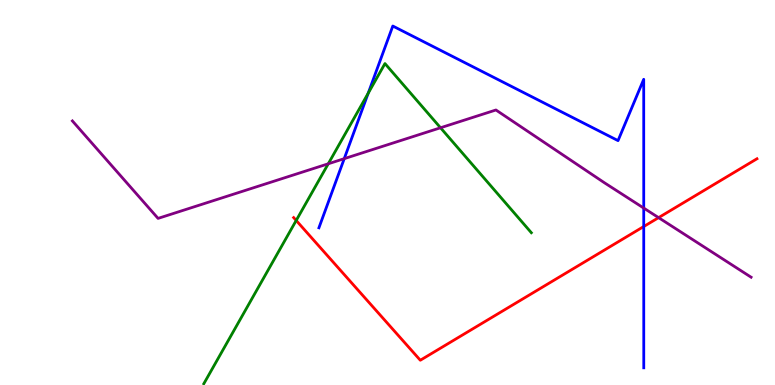[{'lines': ['blue', 'red'], 'intersections': [{'x': 8.31, 'y': 4.12}]}, {'lines': ['green', 'red'], 'intersections': [{'x': 3.82, 'y': 4.27}]}, {'lines': ['purple', 'red'], 'intersections': [{'x': 8.5, 'y': 4.35}]}, {'lines': ['blue', 'green'], 'intersections': [{'x': 4.75, 'y': 7.58}]}, {'lines': ['blue', 'purple'], 'intersections': [{'x': 4.44, 'y': 5.88}, {'x': 8.31, 'y': 4.6}]}, {'lines': ['green', 'purple'], 'intersections': [{'x': 4.24, 'y': 5.75}, {'x': 5.68, 'y': 6.68}]}]